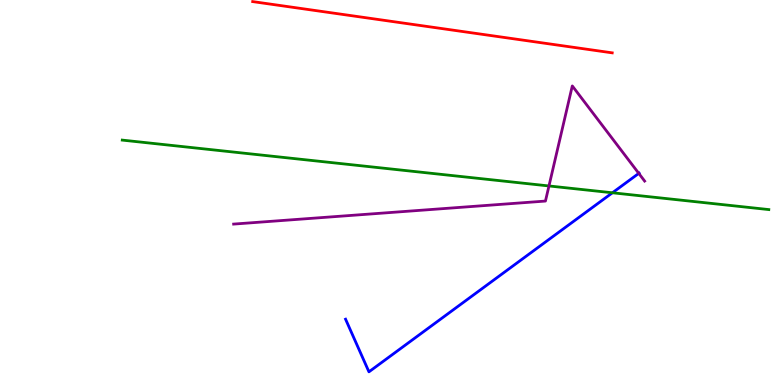[{'lines': ['blue', 'red'], 'intersections': []}, {'lines': ['green', 'red'], 'intersections': []}, {'lines': ['purple', 'red'], 'intersections': []}, {'lines': ['blue', 'green'], 'intersections': [{'x': 7.9, 'y': 4.99}]}, {'lines': ['blue', 'purple'], 'intersections': [{'x': 8.24, 'y': 5.5}]}, {'lines': ['green', 'purple'], 'intersections': [{'x': 7.08, 'y': 5.17}]}]